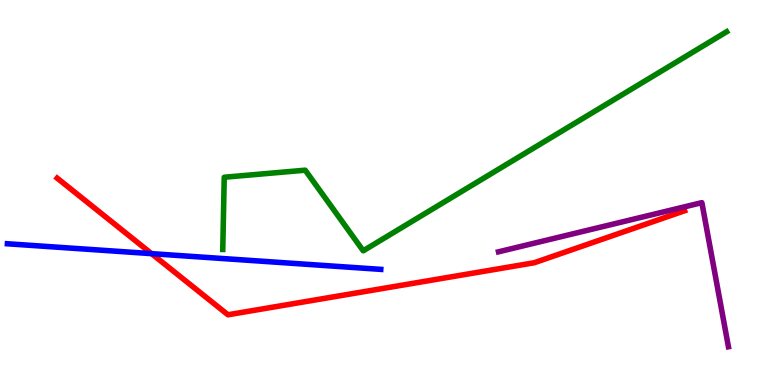[{'lines': ['blue', 'red'], 'intersections': [{'x': 1.96, 'y': 3.41}]}, {'lines': ['green', 'red'], 'intersections': []}, {'lines': ['purple', 'red'], 'intersections': []}, {'lines': ['blue', 'green'], 'intersections': []}, {'lines': ['blue', 'purple'], 'intersections': []}, {'lines': ['green', 'purple'], 'intersections': []}]